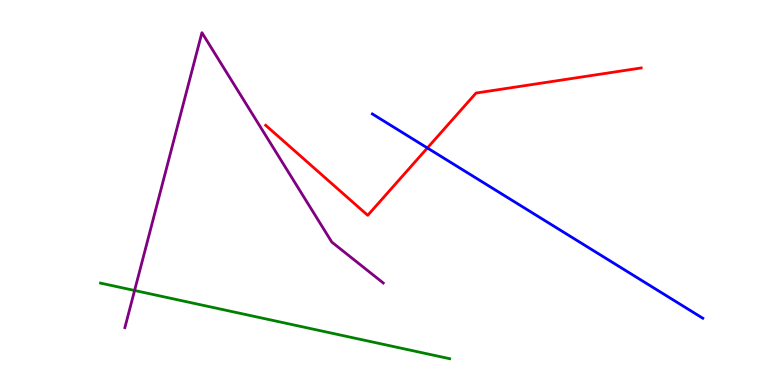[{'lines': ['blue', 'red'], 'intersections': [{'x': 5.51, 'y': 6.16}]}, {'lines': ['green', 'red'], 'intersections': []}, {'lines': ['purple', 'red'], 'intersections': []}, {'lines': ['blue', 'green'], 'intersections': []}, {'lines': ['blue', 'purple'], 'intersections': []}, {'lines': ['green', 'purple'], 'intersections': [{'x': 1.74, 'y': 2.46}]}]